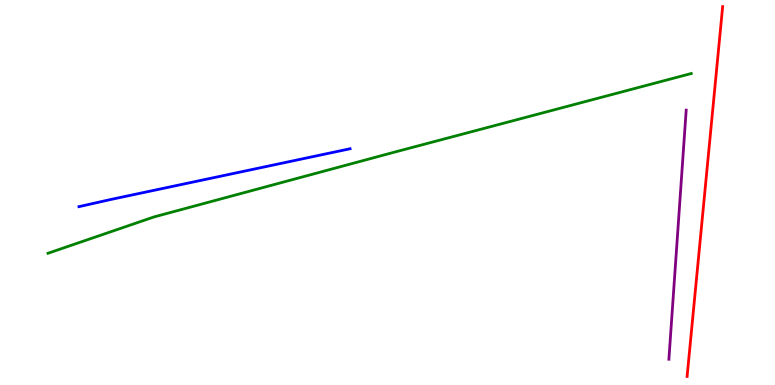[{'lines': ['blue', 'red'], 'intersections': []}, {'lines': ['green', 'red'], 'intersections': []}, {'lines': ['purple', 'red'], 'intersections': []}, {'lines': ['blue', 'green'], 'intersections': []}, {'lines': ['blue', 'purple'], 'intersections': []}, {'lines': ['green', 'purple'], 'intersections': []}]